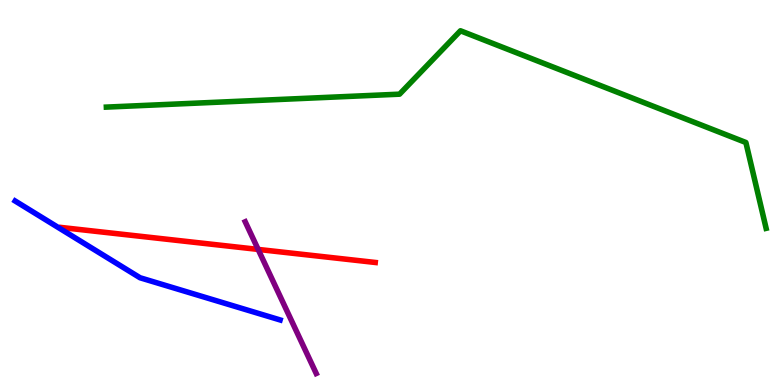[{'lines': ['blue', 'red'], 'intersections': []}, {'lines': ['green', 'red'], 'intersections': []}, {'lines': ['purple', 'red'], 'intersections': [{'x': 3.33, 'y': 3.52}]}, {'lines': ['blue', 'green'], 'intersections': []}, {'lines': ['blue', 'purple'], 'intersections': []}, {'lines': ['green', 'purple'], 'intersections': []}]